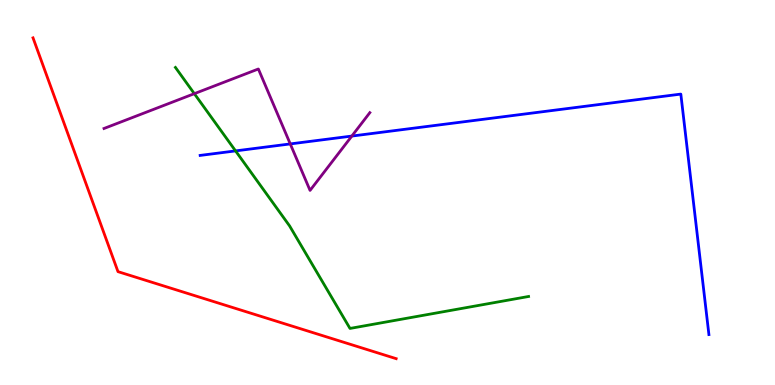[{'lines': ['blue', 'red'], 'intersections': []}, {'lines': ['green', 'red'], 'intersections': []}, {'lines': ['purple', 'red'], 'intersections': []}, {'lines': ['blue', 'green'], 'intersections': [{'x': 3.04, 'y': 6.08}]}, {'lines': ['blue', 'purple'], 'intersections': [{'x': 3.75, 'y': 6.26}, {'x': 4.54, 'y': 6.47}]}, {'lines': ['green', 'purple'], 'intersections': [{'x': 2.51, 'y': 7.57}]}]